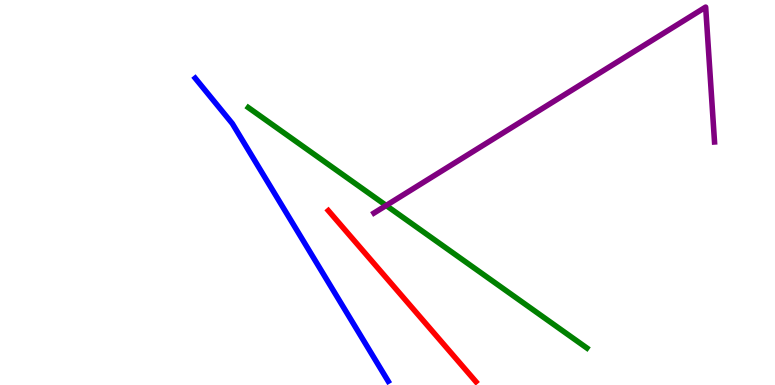[{'lines': ['blue', 'red'], 'intersections': []}, {'lines': ['green', 'red'], 'intersections': []}, {'lines': ['purple', 'red'], 'intersections': []}, {'lines': ['blue', 'green'], 'intersections': []}, {'lines': ['blue', 'purple'], 'intersections': []}, {'lines': ['green', 'purple'], 'intersections': [{'x': 4.98, 'y': 4.66}]}]